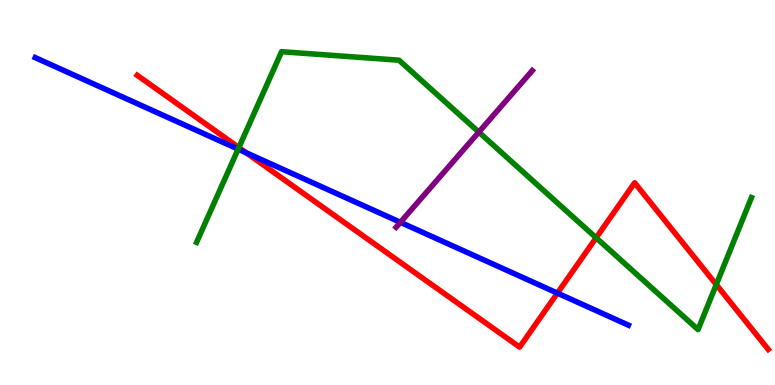[{'lines': ['blue', 'red'], 'intersections': [{'x': 3.18, 'y': 6.03}, {'x': 7.19, 'y': 2.39}]}, {'lines': ['green', 'red'], 'intersections': [{'x': 3.08, 'y': 6.17}, {'x': 7.69, 'y': 3.82}, {'x': 9.24, 'y': 2.61}]}, {'lines': ['purple', 'red'], 'intersections': []}, {'lines': ['blue', 'green'], 'intersections': [{'x': 3.07, 'y': 6.13}]}, {'lines': ['blue', 'purple'], 'intersections': [{'x': 5.17, 'y': 4.23}]}, {'lines': ['green', 'purple'], 'intersections': [{'x': 6.18, 'y': 6.57}]}]